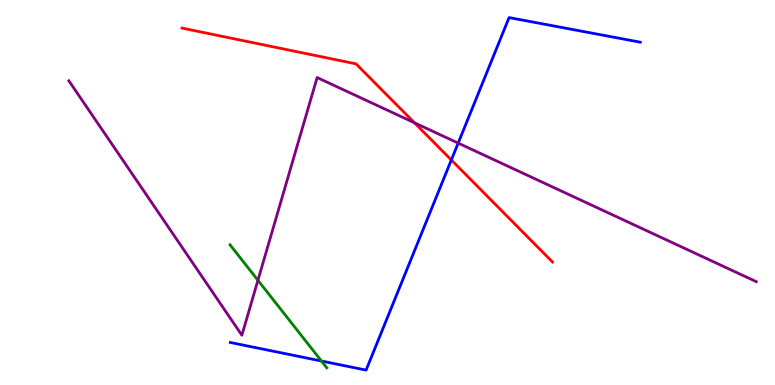[{'lines': ['blue', 'red'], 'intersections': [{'x': 5.82, 'y': 5.84}]}, {'lines': ['green', 'red'], 'intersections': []}, {'lines': ['purple', 'red'], 'intersections': [{'x': 5.35, 'y': 6.81}]}, {'lines': ['blue', 'green'], 'intersections': [{'x': 4.15, 'y': 0.623}]}, {'lines': ['blue', 'purple'], 'intersections': [{'x': 5.91, 'y': 6.28}]}, {'lines': ['green', 'purple'], 'intersections': [{'x': 3.33, 'y': 2.72}]}]